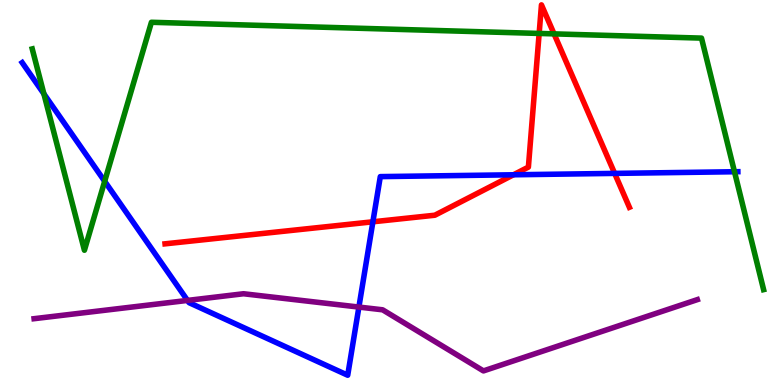[{'lines': ['blue', 'red'], 'intersections': [{'x': 4.81, 'y': 4.24}, {'x': 6.63, 'y': 5.46}, {'x': 7.93, 'y': 5.5}]}, {'lines': ['green', 'red'], 'intersections': [{'x': 6.96, 'y': 9.13}, {'x': 7.15, 'y': 9.12}]}, {'lines': ['purple', 'red'], 'intersections': []}, {'lines': ['blue', 'green'], 'intersections': [{'x': 0.566, 'y': 7.56}, {'x': 1.35, 'y': 5.29}, {'x': 9.48, 'y': 5.54}]}, {'lines': ['blue', 'purple'], 'intersections': [{'x': 2.42, 'y': 2.2}, {'x': 4.63, 'y': 2.02}]}, {'lines': ['green', 'purple'], 'intersections': []}]